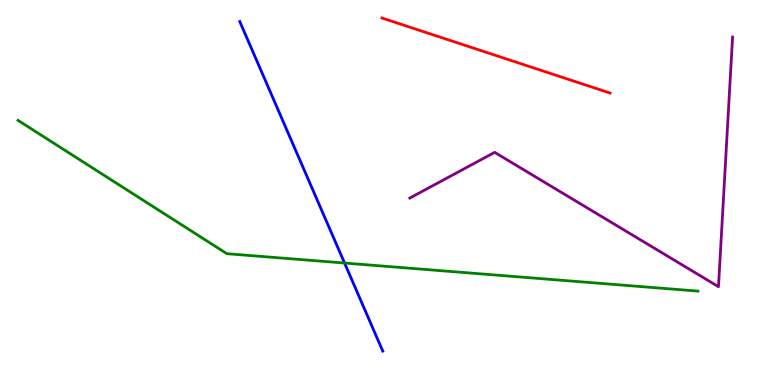[{'lines': ['blue', 'red'], 'intersections': []}, {'lines': ['green', 'red'], 'intersections': []}, {'lines': ['purple', 'red'], 'intersections': []}, {'lines': ['blue', 'green'], 'intersections': [{'x': 4.45, 'y': 3.17}]}, {'lines': ['blue', 'purple'], 'intersections': []}, {'lines': ['green', 'purple'], 'intersections': []}]